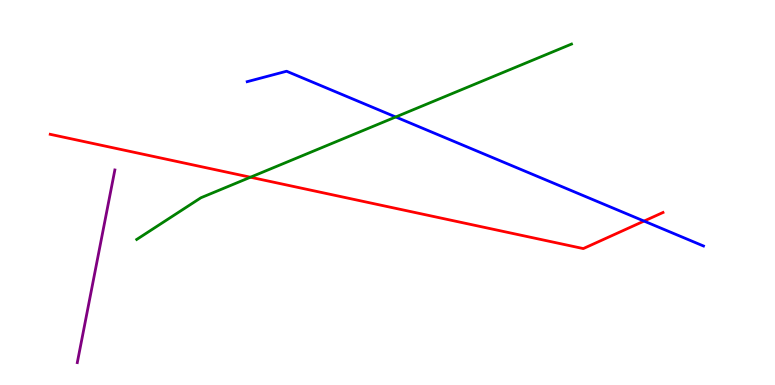[{'lines': ['blue', 'red'], 'intersections': [{'x': 8.31, 'y': 4.26}]}, {'lines': ['green', 'red'], 'intersections': [{'x': 3.23, 'y': 5.4}]}, {'lines': ['purple', 'red'], 'intersections': []}, {'lines': ['blue', 'green'], 'intersections': [{'x': 5.11, 'y': 6.96}]}, {'lines': ['blue', 'purple'], 'intersections': []}, {'lines': ['green', 'purple'], 'intersections': []}]